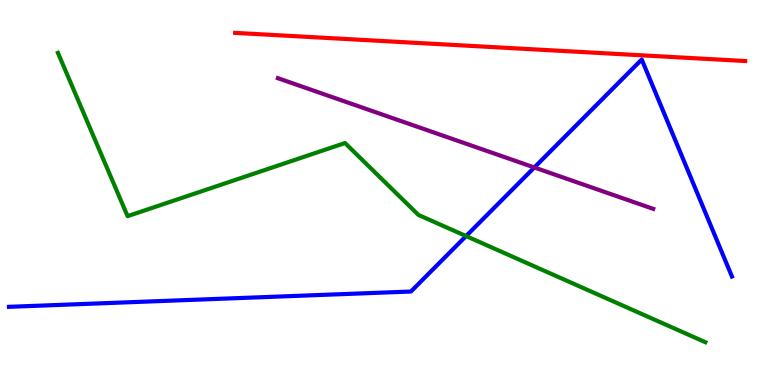[{'lines': ['blue', 'red'], 'intersections': []}, {'lines': ['green', 'red'], 'intersections': []}, {'lines': ['purple', 'red'], 'intersections': []}, {'lines': ['blue', 'green'], 'intersections': [{'x': 6.01, 'y': 3.87}]}, {'lines': ['blue', 'purple'], 'intersections': [{'x': 6.89, 'y': 5.65}]}, {'lines': ['green', 'purple'], 'intersections': []}]